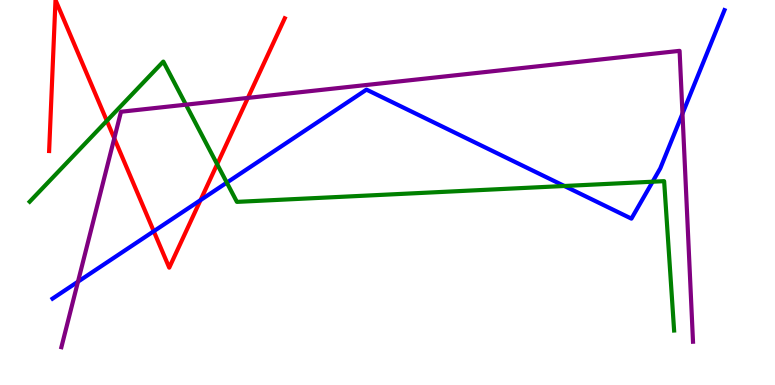[{'lines': ['blue', 'red'], 'intersections': [{'x': 1.98, 'y': 3.99}, {'x': 2.59, 'y': 4.8}]}, {'lines': ['green', 'red'], 'intersections': [{'x': 1.38, 'y': 6.86}, {'x': 2.8, 'y': 5.73}]}, {'lines': ['purple', 'red'], 'intersections': [{'x': 1.47, 'y': 6.41}, {'x': 3.2, 'y': 7.46}]}, {'lines': ['blue', 'green'], 'intersections': [{'x': 2.93, 'y': 5.26}, {'x': 7.28, 'y': 5.17}, {'x': 8.42, 'y': 5.28}]}, {'lines': ['blue', 'purple'], 'intersections': [{'x': 1.01, 'y': 2.68}, {'x': 8.81, 'y': 7.05}]}, {'lines': ['green', 'purple'], 'intersections': [{'x': 2.4, 'y': 7.28}]}]